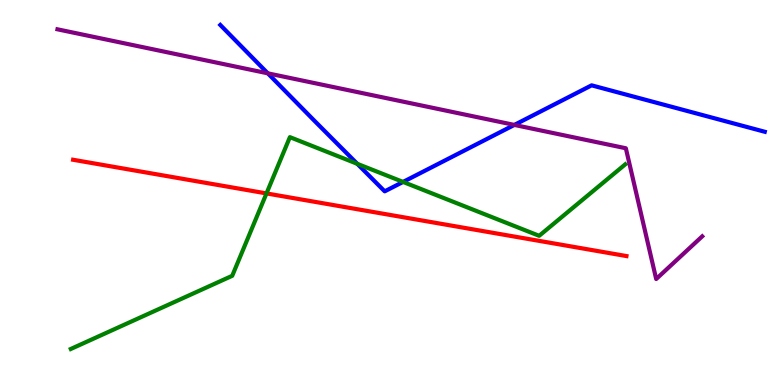[{'lines': ['blue', 'red'], 'intersections': []}, {'lines': ['green', 'red'], 'intersections': [{'x': 3.44, 'y': 4.98}]}, {'lines': ['purple', 'red'], 'intersections': []}, {'lines': ['blue', 'green'], 'intersections': [{'x': 4.61, 'y': 5.75}, {'x': 5.2, 'y': 5.27}]}, {'lines': ['blue', 'purple'], 'intersections': [{'x': 3.46, 'y': 8.1}, {'x': 6.64, 'y': 6.76}]}, {'lines': ['green', 'purple'], 'intersections': []}]